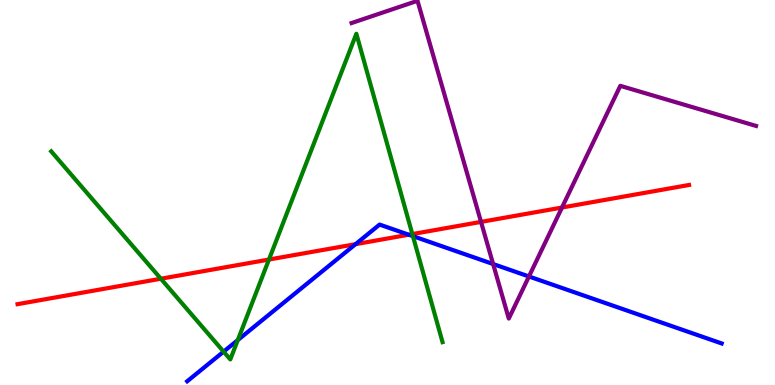[{'lines': ['blue', 'red'], 'intersections': [{'x': 4.59, 'y': 3.66}, {'x': 5.27, 'y': 3.9}]}, {'lines': ['green', 'red'], 'intersections': [{'x': 2.08, 'y': 2.76}, {'x': 3.47, 'y': 3.26}, {'x': 5.32, 'y': 3.92}]}, {'lines': ['purple', 'red'], 'intersections': [{'x': 6.21, 'y': 4.24}, {'x': 7.25, 'y': 4.61}]}, {'lines': ['blue', 'green'], 'intersections': [{'x': 2.89, 'y': 0.867}, {'x': 3.07, 'y': 1.17}, {'x': 5.33, 'y': 3.87}]}, {'lines': ['blue', 'purple'], 'intersections': [{'x': 6.36, 'y': 3.14}, {'x': 6.83, 'y': 2.82}]}, {'lines': ['green', 'purple'], 'intersections': []}]